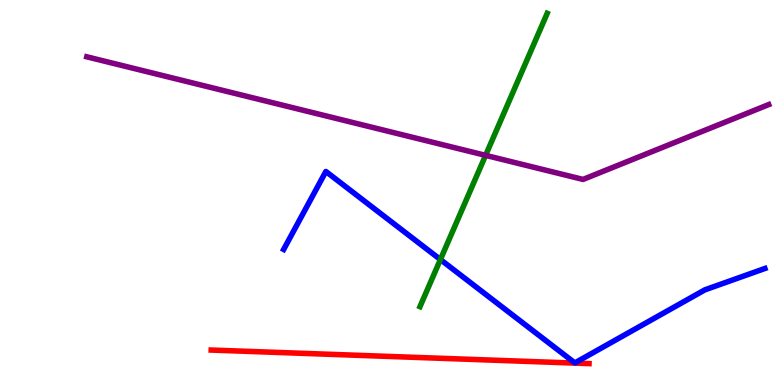[{'lines': ['blue', 'red'], 'intersections': []}, {'lines': ['green', 'red'], 'intersections': []}, {'lines': ['purple', 'red'], 'intersections': []}, {'lines': ['blue', 'green'], 'intersections': [{'x': 5.68, 'y': 3.26}]}, {'lines': ['blue', 'purple'], 'intersections': []}, {'lines': ['green', 'purple'], 'intersections': [{'x': 6.27, 'y': 5.96}]}]